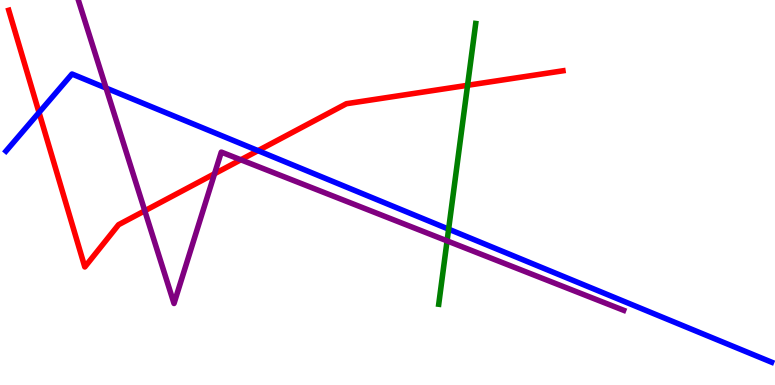[{'lines': ['blue', 'red'], 'intersections': [{'x': 0.504, 'y': 7.08}, {'x': 3.33, 'y': 6.09}]}, {'lines': ['green', 'red'], 'intersections': [{'x': 6.03, 'y': 7.78}]}, {'lines': ['purple', 'red'], 'intersections': [{'x': 1.87, 'y': 4.52}, {'x': 2.77, 'y': 5.49}, {'x': 3.11, 'y': 5.85}]}, {'lines': ['blue', 'green'], 'intersections': [{'x': 5.79, 'y': 4.05}]}, {'lines': ['blue', 'purple'], 'intersections': [{'x': 1.37, 'y': 7.71}]}, {'lines': ['green', 'purple'], 'intersections': [{'x': 5.77, 'y': 3.74}]}]